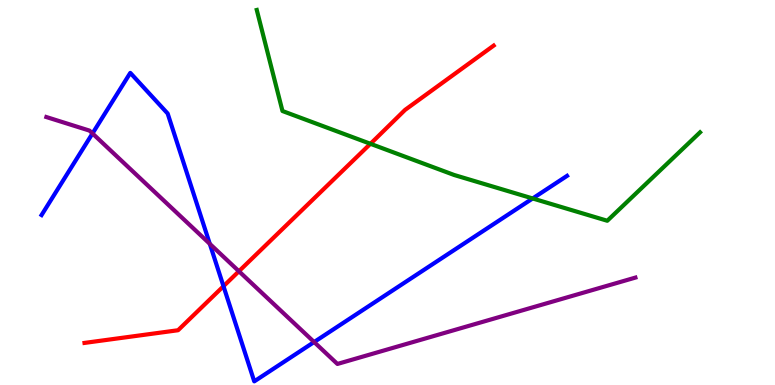[{'lines': ['blue', 'red'], 'intersections': [{'x': 2.88, 'y': 2.57}]}, {'lines': ['green', 'red'], 'intersections': [{'x': 4.78, 'y': 6.27}]}, {'lines': ['purple', 'red'], 'intersections': [{'x': 3.08, 'y': 2.95}]}, {'lines': ['blue', 'green'], 'intersections': [{'x': 6.87, 'y': 4.85}]}, {'lines': ['blue', 'purple'], 'intersections': [{'x': 1.19, 'y': 6.53}, {'x': 2.71, 'y': 3.67}, {'x': 4.05, 'y': 1.12}]}, {'lines': ['green', 'purple'], 'intersections': []}]